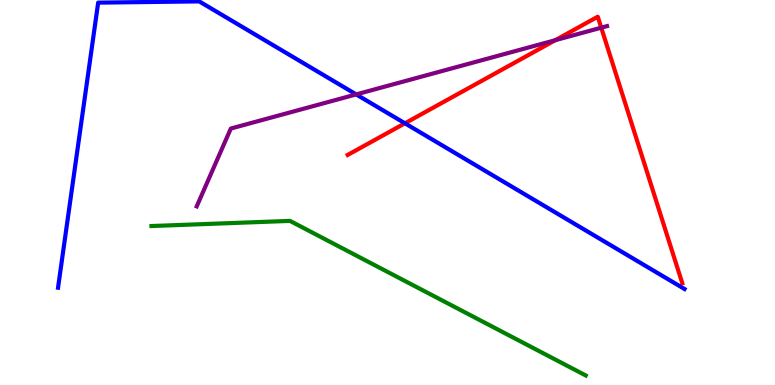[{'lines': ['blue', 'red'], 'intersections': [{'x': 5.22, 'y': 6.8}]}, {'lines': ['green', 'red'], 'intersections': []}, {'lines': ['purple', 'red'], 'intersections': [{'x': 7.16, 'y': 8.96}, {'x': 7.76, 'y': 9.28}]}, {'lines': ['blue', 'green'], 'intersections': []}, {'lines': ['blue', 'purple'], 'intersections': [{'x': 4.6, 'y': 7.55}]}, {'lines': ['green', 'purple'], 'intersections': []}]